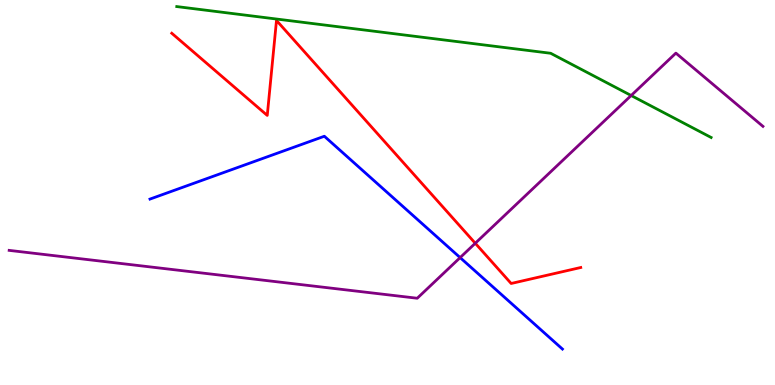[{'lines': ['blue', 'red'], 'intersections': []}, {'lines': ['green', 'red'], 'intersections': []}, {'lines': ['purple', 'red'], 'intersections': [{'x': 6.13, 'y': 3.68}]}, {'lines': ['blue', 'green'], 'intersections': []}, {'lines': ['blue', 'purple'], 'intersections': [{'x': 5.94, 'y': 3.31}]}, {'lines': ['green', 'purple'], 'intersections': [{'x': 8.14, 'y': 7.52}]}]